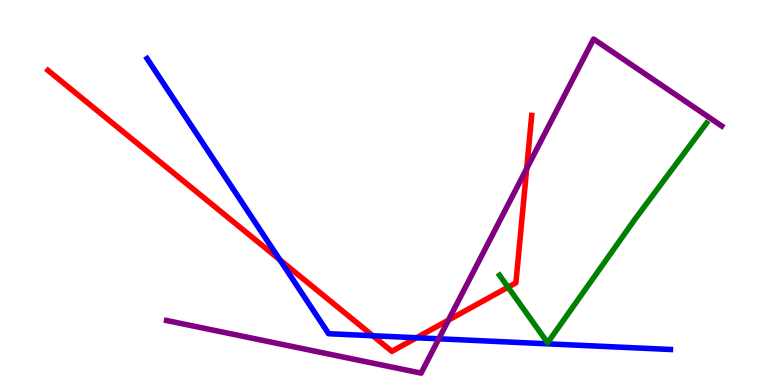[{'lines': ['blue', 'red'], 'intersections': [{'x': 3.61, 'y': 3.25}, {'x': 4.81, 'y': 1.28}, {'x': 5.37, 'y': 1.23}]}, {'lines': ['green', 'red'], 'intersections': [{'x': 6.56, 'y': 2.54}]}, {'lines': ['purple', 'red'], 'intersections': [{'x': 5.79, 'y': 1.69}, {'x': 6.8, 'y': 5.62}]}, {'lines': ['blue', 'green'], 'intersections': []}, {'lines': ['blue', 'purple'], 'intersections': [{'x': 5.66, 'y': 1.2}]}, {'lines': ['green', 'purple'], 'intersections': []}]